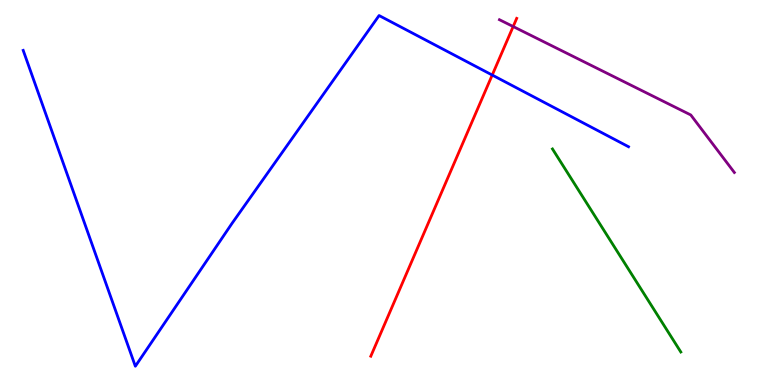[{'lines': ['blue', 'red'], 'intersections': [{'x': 6.35, 'y': 8.05}]}, {'lines': ['green', 'red'], 'intersections': []}, {'lines': ['purple', 'red'], 'intersections': [{'x': 6.62, 'y': 9.31}]}, {'lines': ['blue', 'green'], 'intersections': []}, {'lines': ['blue', 'purple'], 'intersections': []}, {'lines': ['green', 'purple'], 'intersections': []}]